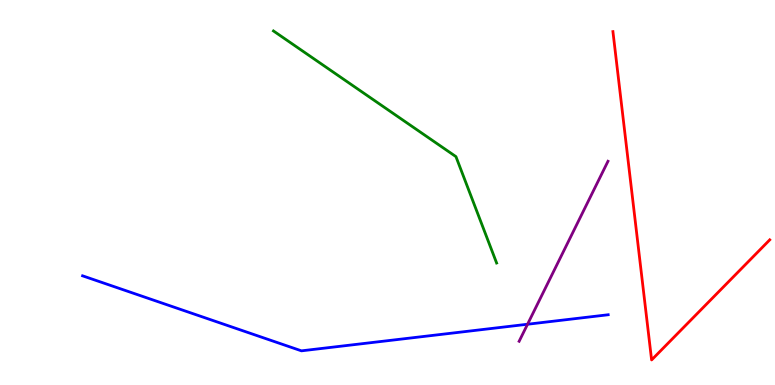[{'lines': ['blue', 'red'], 'intersections': []}, {'lines': ['green', 'red'], 'intersections': []}, {'lines': ['purple', 'red'], 'intersections': []}, {'lines': ['blue', 'green'], 'intersections': []}, {'lines': ['blue', 'purple'], 'intersections': [{'x': 6.81, 'y': 1.58}]}, {'lines': ['green', 'purple'], 'intersections': []}]